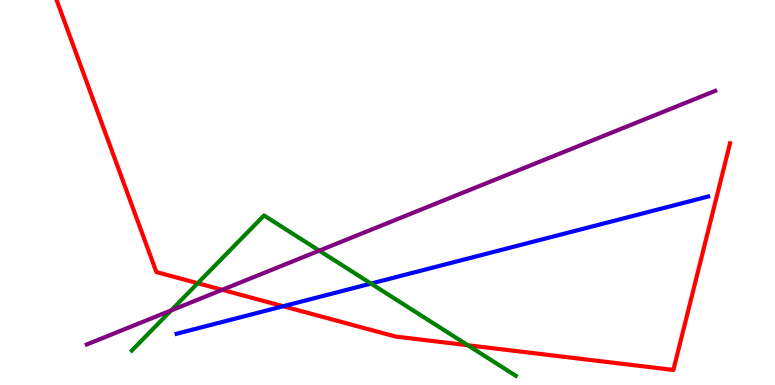[{'lines': ['blue', 'red'], 'intersections': [{'x': 3.65, 'y': 2.05}]}, {'lines': ['green', 'red'], 'intersections': [{'x': 2.55, 'y': 2.64}, {'x': 6.04, 'y': 1.03}]}, {'lines': ['purple', 'red'], 'intersections': [{'x': 2.87, 'y': 2.47}]}, {'lines': ['blue', 'green'], 'intersections': [{'x': 4.79, 'y': 2.63}]}, {'lines': ['blue', 'purple'], 'intersections': []}, {'lines': ['green', 'purple'], 'intersections': [{'x': 2.21, 'y': 1.94}, {'x': 4.12, 'y': 3.49}]}]